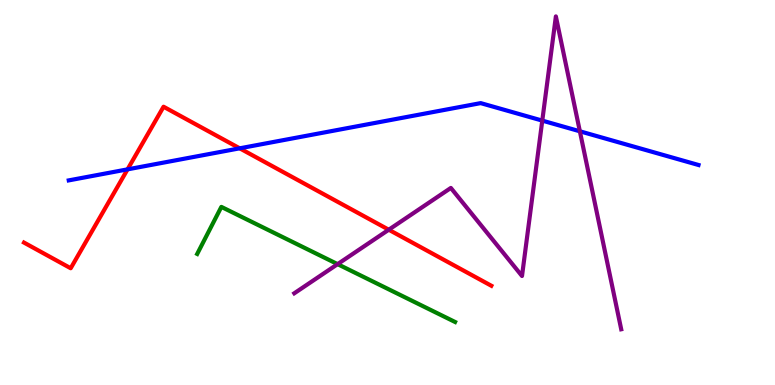[{'lines': ['blue', 'red'], 'intersections': [{'x': 1.65, 'y': 5.6}, {'x': 3.09, 'y': 6.15}]}, {'lines': ['green', 'red'], 'intersections': []}, {'lines': ['purple', 'red'], 'intersections': [{'x': 5.02, 'y': 4.03}]}, {'lines': ['blue', 'green'], 'intersections': []}, {'lines': ['blue', 'purple'], 'intersections': [{'x': 7.0, 'y': 6.87}, {'x': 7.48, 'y': 6.59}]}, {'lines': ['green', 'purple'], 'intersections': [{'x': 4.36, 'y': 3.14}]}]